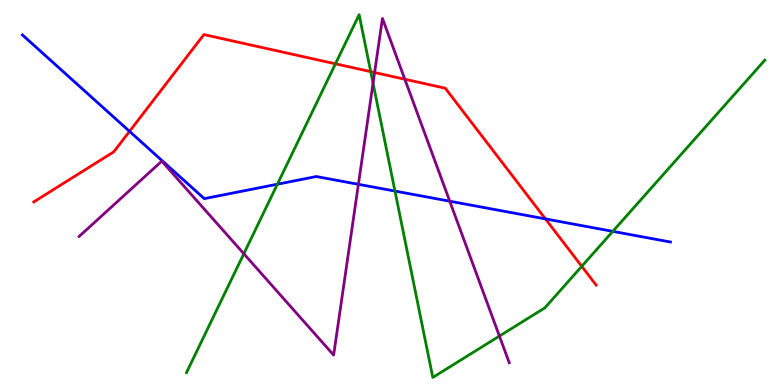[{'lines': ['blue', 'red'], 'intersections': [{'x': 1.67, 'y': 6.59}, {'x': 7.04, 'y': 4.31}]}, {'lines': ['green', 'red'], 'intersections': [{'x': 4.33, 'y': 8.34}, {'x': 4.78, 'y': 8.14}, {'x': 7.51, 'y': 3.08}]}, {'lines': ['purple', 'red'], 'intersections': [{'x': 4.83, 'y': 8.12}, {'x': 5.22, 'y': 7.94}]}, {'lines': ['blue', 'green'], 'intersections': [{'x': 3.58, 'y': 5.22}, {'x': 5.1, 'y': 5.04}, {'x': 7.91, 'y': 3.99}]}, {'lines': ['blue', 'purple'], 'intersections': [{'x': 4.62, 'y': 5.21}, {'x': 5.8, 'y': 4.77}]}, {'lines': ['green', 'purple'], 'intersections': [{'x': 3.15, 'y': 3.41}, {'x': 4.81, 'y': 7.84}, {'x': 6.44, 'y': 1.27}]}]